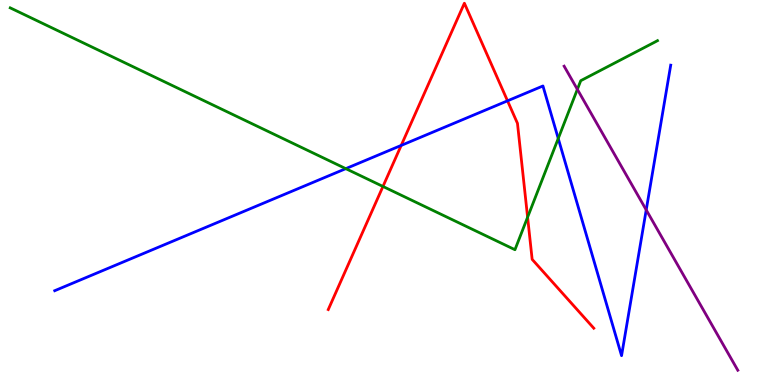[{'lines': ['blue', 'red'], 'intersections': [{'x': 5.18, 'y': 6.22}, {'x': 6.55, 'y': 7.38}]}, {'lines': ['green', 'red'], 'intersections': [{'x': 4.94, 'y': 5.16}, {'x': 6.81, 'y': 4.36}]}, {'lines': ['purple', 'red'], 'intersections': []}, {'lines': ['blue', 'green'], 'intersections': [{'x': 4.46, 'y': 5.62}, {'x': 7.2, 'y': 6.4}]}, {'lines': ['blue', 'purple'], 'intersections': [{'x': 8.34, 'y': 4.55}]}, {'lines': ['green', 'purple'], 'intersections': [{'x': 7.45, 'y': 7.68}]}]